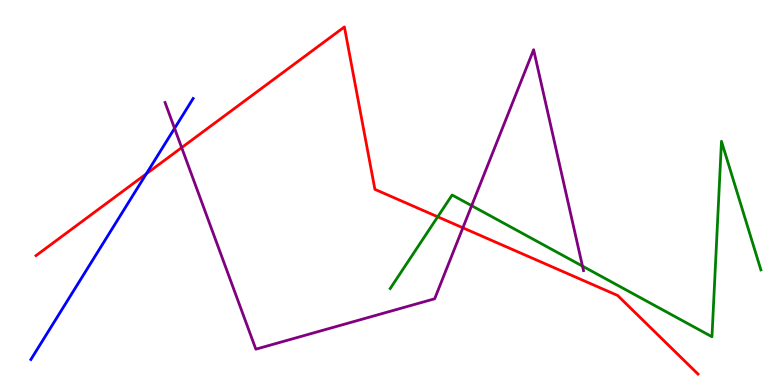[{'lines': ['blue', 'red'], 'intersections': [{'x': 1.89, 'y': 5.48}]}, {'lines': ['green', 'red'], 'intersections': [{'x': 5.65, 'y': 4.37}]}, {'lines': ['purple', 'red'], 'intersections': [{'x': 2.34, 'y': 6.17}, {'x': 5.97, 'y': 4.08}]}, {'lines': ['blue', 'green'], 'intersections': []}, {'lines': ['blue', 'purple'], 'intersections': [{'x': 2.25, 'y': 6.67}]}, {'lines': ['green', 'purple'], 'intersections': [{'x': 6.09, 'y': 4.66}, {'x': 7.52, 'y': 3.09}]}]